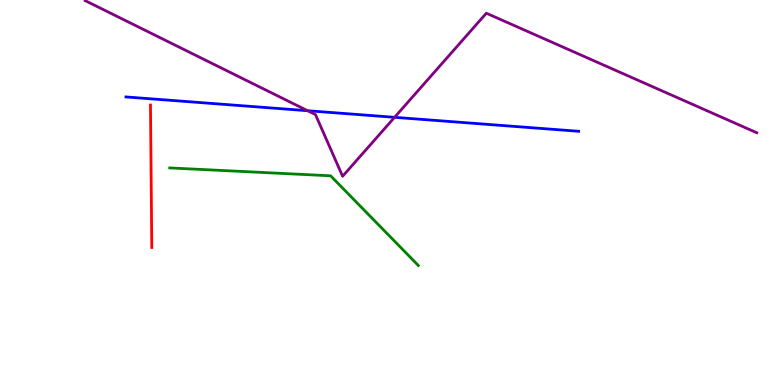[{'lines': ['blue', 'red'], 'intersections': []}, {'lines': ['green', 'red'], 'intersections': []}, {'lines': ['purple', 'red'], 'intersections': []}, {'lines': ['blue', 'green'], 'intersections': []}, {'lines': ['blue', 'purple'], 'intersections': [{'x': 3.97, 'y': 7.12}, {'x': 5.09, 'y': 6.95}]}, {'lines': ['green', 'purple'], 'intersections': []}]